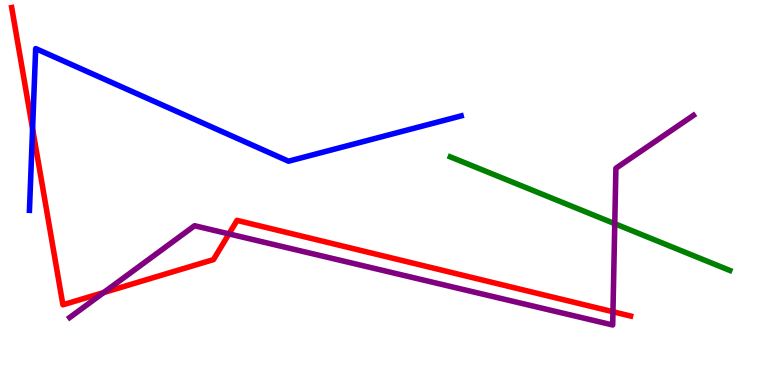[{'lines': ['blue', 'red'], 'intersections': [{'x': 0.42, 'y': 6.65}]}, {'lines': ['green', 'red'], 'intersections': []}, {'lines': ['purple', 'red'], 'intersections': [{'x': 1.34, 'y': 2.4}, {'x': 2.95, 'y': 3.92}, {'x': 7.91, 'y': 1.9}]}, {'lines': ['blue', 'green'], 'intersections': []}, {'lines': ['blue', 'purple'], 'intersections': []}, {'lines': ['green', 'purple'], 'intersections': [{'x': 7.93, 'y': 4.19}]}]